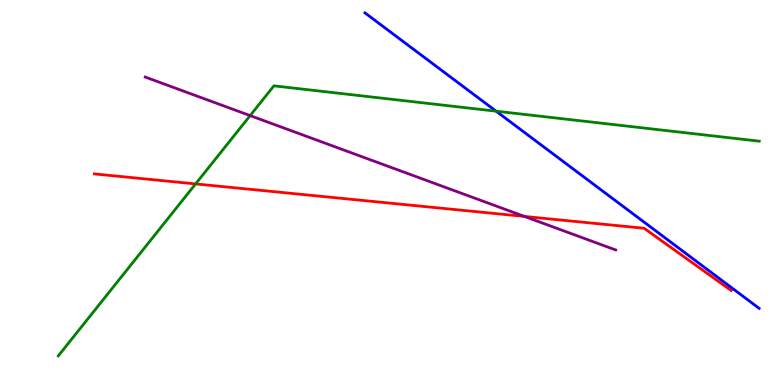[{'lines': ['blue', 'red'], 'intersections': []}, {'lines': ['green', 'red'], 'intersections': [{'x': 2.52, 'y': 5.22}]}, {'lines': ['purple', 'red'], 'intersections': [{'x': 6.77, 'y': 4.38}]}, {'lines': ['blue', 'green'], 'intersections': [{'x': 6.4, 'y': 7.11}]}, {'lines': ['blue', 'purple'], 'intersections': []}, {'lines': ['green', 'purple'], 'intersections': [{'x': 3.23, 'y': 7.0}]}]